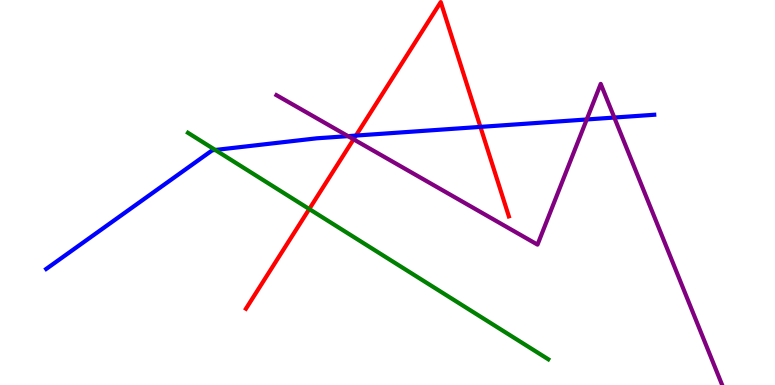[{'lines': ['blue', 'red'], 'intersections': [{'x': 4.59, 'y': 6.48}, {'x': 6.2, 'y': 6.7}]}, {'lines': ['green', 'red'], 'intersections': [{'x': 3.99, 'y': 4.57}]}, {'lines': ['purple', 'red'], 'intersections': [{'x': 4.56, 'y': 6.38}]}, {'lines': ['blue', 'green'], 'intersections': [{'x': 2.78, 'y': 6.1}]}, {'lines': ['blue', 'purple'], 'intersections': [{'x': 4.49, 'y': 6.46}, {'x': 7.57, 'y': 6.9}, {'x': 7.93, 'y': 6.95}]}, {'lines': ['green', 'purple'], 'intersections': []}]